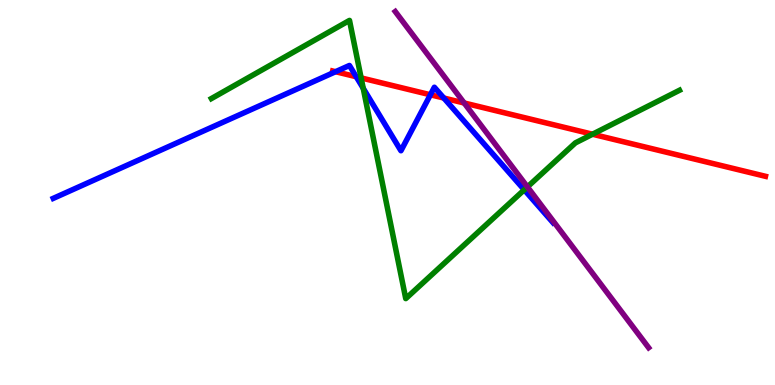[{'lines': ['blue', 'red'], 'intersections': [{'x': 4.33, 'y': 8.14}, {'x': 4.6, 'y': 8.01}, {'x': 5.55, 'y': 7.54}, {'x': 5.73, 'y': 7.45}]}, {'lines': ['green', 'red'], 'intersections': [{'x': 4.66, 'y': 7.98}, {'x': 7.65, 'y': 6.51}]}, {'lines': ['purple', 'red'], 'intersections': [{'x': 5.99, 'y': 7.32}]}, {'lines': ['blue', 'green'], 'intersections': [{'x': 4.69, 'y': 7.71}, {'x': 6.76, 'y': 5.07}]}, {'lines': ['blue', 'purple'], 'intersections': []}, {'lines': ['green', 'purple'], 'intersections': [{'x': 6.81, 'y': 5.15}]}]